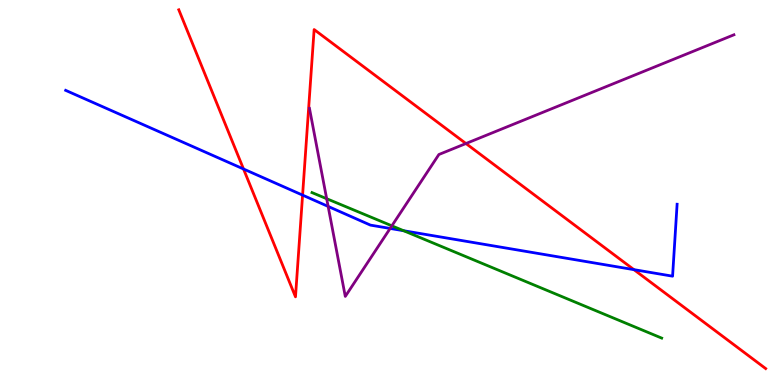[{'lines': ['blue', 'red'], 'intersections': [{'x': 3.14, 'y': 5.61}, {'x': 3.9, 'y': 4.93}, {'x': 8.18, 'y': 3.0}]}, {'lines': ['green', 'red'], 'intersections': []}, {'lines': ['purple', 'red'], 'intersections': [{'x': 6.01, 'y': 6.27}]}, {'lines': ['blue', 'green'], 'intersections': [{'x': 5.21, 'y': 4.01}]}, {'lines': ['blue', 'purple'], 'intersections': [{'x': 4.23, 'y': 4.64}, {'x': 5.03, 'y': 4.07}]}, {'lines': ['green', 'purple'], 'intersections': [{'x': 4.22, 'y': 4.84}, {'x': 5.06, 'y': 4.13}]}]